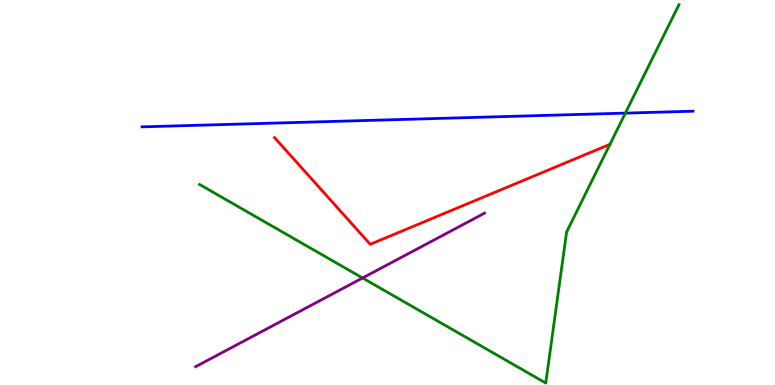[{'lines': ['blue', 'red'], 'intersections': []}, {'lines': ['green', 'red'], 'intersections': [{'x': 7.87, 'y': 6.25}]}, {'lines': ['purple', 'red'], 'intersections': []}, {'lines': ['blue', 'green'], 'intersections': [{'x': 8.07, 'y': 7.06}]}, {'lines': ['blue', 'purple'], 'intersections': []}, {'lines': ['green', 'purple'], 'intersections': [{'x': 4.68, 'y': 2.78}]}]